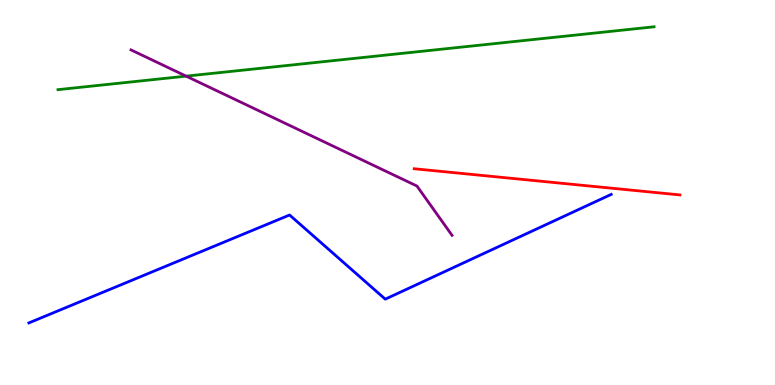[{'lines': ['blue', 'red'], 'intersections': []}, {'lines': ['green', 'red'], 'intersections': []}, {'lines': ['purple', 'red'], 'intersections': []}, {'lines': ['blue', 'green'], 'intersections': []}, {'lines': ['blue', 'purple'], 'intersections': []}, {'lines': ['green', 'purple'], 'intersections': [{'x': 2.4, 'y': 8.02}]}]